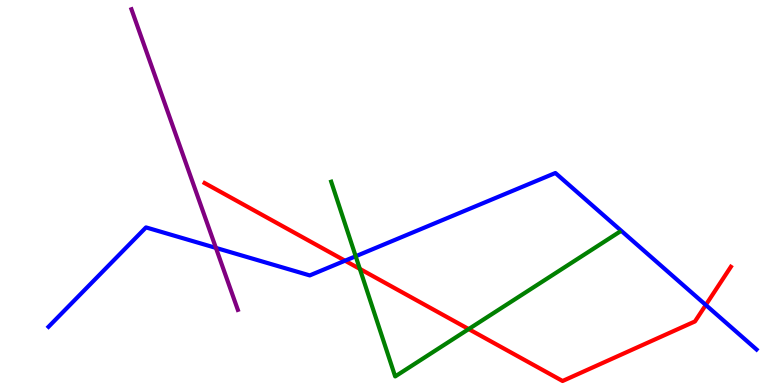[{'lines': ['blue', 'red'], 'intersections': [{'x': 4.45, 'y': 3.23}, {'x': 9.11, 'y': 2.08}]}, {'lines': ['green', 'red'], 'intersections': [{'x': 4.64, 'y': 3.02}, {'x': 6.05, 'y': 1.45}]}, {'lines': ['purple', 'red'], 'intersections': []}, {'lines': ['blue', 'green'], 'intersections': [{'x': 4.59, 'y': 3.34}]}, {'lines': ['blue', 'purple'], 'intersections': [{'x': 2.79, 'y': 3.56}]}, {'lines': ['green', 'purple'], 'intersections': []}]